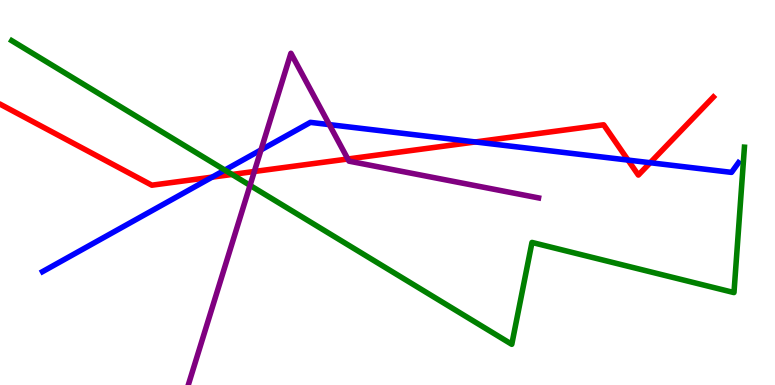[{'lines': ['blue', 'red'], 'intersections': [{'x': 2.74, 'y': 5.4}, {'x': 6.13, 'y': 6.31}, {'x': 8.1, 'y': 5.84}, {'x': 8.39, 'y': 5.77}]}, {'lines': ['green', 'red'], 'intersections': [{'x': 2.99, 'y': 5.47}]}, {'lines': ['purple', 'red'], 'intersections': [{'x': 3.28, 'y': 5.55}, {'x': 4.49, 'y': 5.87}]}, {'lines': ['blue', 'green'], 'intersections': [{'x': 2.9, 'y': 5.58}]}, {'lines': ['blue', 'purple'], 'intersections': [{'x': 3.37, 'y': 6.11}, {'x': 4.25, 'y': 6.76}]}, {'lines': ['green', 'purple'], 'intersections': [{'x': 3.23, 'y': 5.19}]}]